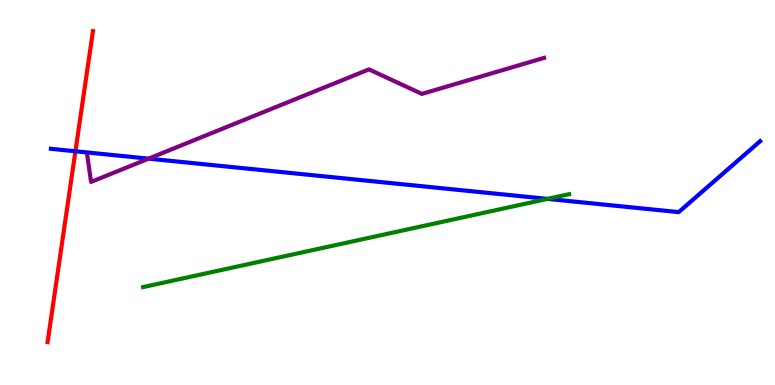[{'lines': ['blue', 'red'], 'intersections': [{'x': 0.973, 'y': 6.07}]}, {'lines': ['green', 'red'], 'intersections': []}, {'lines': ['purple', 'red'], 'intersections': []}, {'lines': ['blue', 'green'], 'intersections': [{'x': 7.06, 'y': 4.83}]}, {'lines': ['blue', 'purple'], 'intersections': [{'x': 1.92, 'y': 5.88}]}, {'lines': ['green', 'purple'], 'intersections': []}]